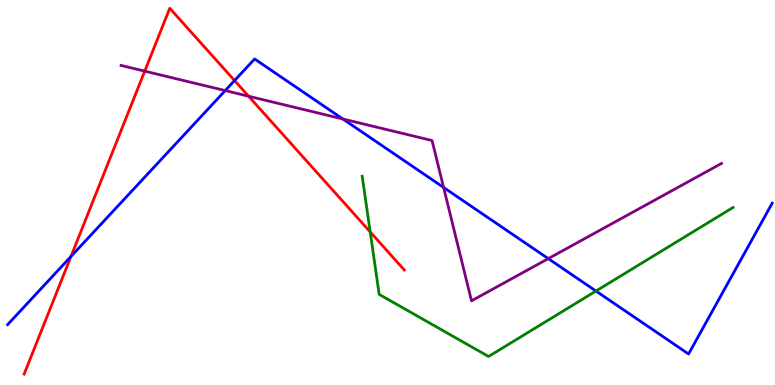[{'lines': ['blue', 'red'], 'intersections': [{'x': 0.916, 'y': 3.34}, {'x': 3.03, 'y': 7.91}]}, {'lines': ['green', 'red'], 'intersections': [{'x': 4.78, 'y': 3.98}]}, {'lines': ['purple', 'red'], 'intersections': [{'x': 1.87, 'y': 8.15}, {'x': 3.21, 'y': 7.5}]}, {'lines': ['blue', 'green'], 'intersections': [{'x': 7.69, 'y': 2.44}]}, {'lines': ['blue', 'purple'], 'intersections': [{'x': 2.91, 'y': 7.65}, {'x': 4.42, 'y': 6.91}, {'x': 5.72, 'y': 5.13}, {'x': 7.07, 'y': 3.28}]}, {'lines': ['green', 'purple'], 'intersections': []}]